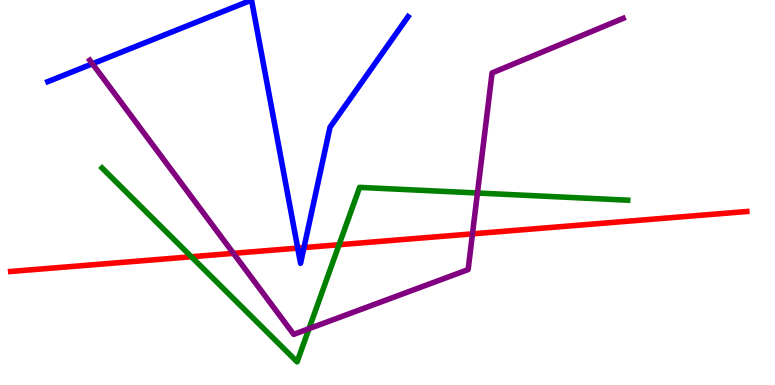[{'lines': ['blue', 'red'], 'intersections': [{'x': 3.84, 'y': 3.56}, {'x': 3.92, 'y': 3.57}]}, {'lines': ['green', 'red'], 'intersections': [{'x': 2.47, 'y': 3.33}, {'x': 4.38, 'y': 3.64}]}, {'lines': ['purple', 'red'], 'intersections': [{'x': 3.01, 'y': 3.42}, {'x': 6.1, 'y': 3.93}]}, {'lines': ['blue', 'green'], 'intersections': []}, {'lines': ['blue', 'purple'], 'intersections': [{'x': 1.19, 'y': 8.34}]}, {'lines': ['green', 'purple'], 'intersections': [{'x': 3.99, 'y': 1.46}, {'x': 6.16, 'y': 4.99}]}]